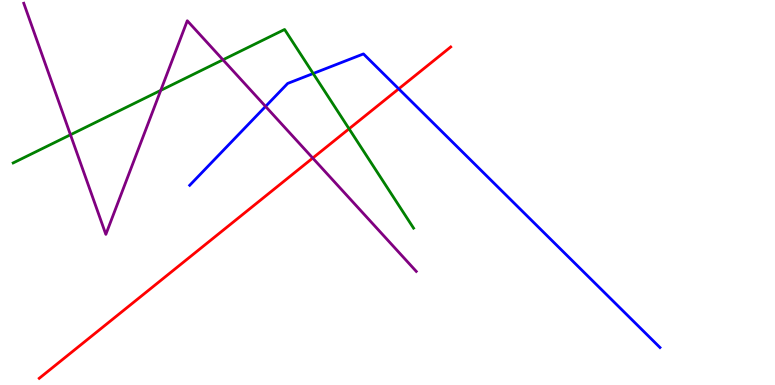[{'lines': ['blue', 'red'], 'intersections': [{'x': 5.14, 'y': 7.69}]}, {'lines': ['green', 'red'], 'intersections': [{'x': 4.5, 'y': 6.65}]}, {'lines': ['purple', 'red'], 'intersections': [{'x': 4.04, 'y': 5.89}]}, {'lines': ['blue', 'green'], 'intersections': [{'x': 4.04, 'y': 8.09}]}, {'lines': ['blue', 'purple'], 'intersections': [{'x': 3.43, 'y': 7.24}]}, {'lines': ['green', 'purple'], 'intersections': [{'x': 0.909, 'y': 6.5}, {'x': 2.07, 'y': 7.65}, {'x': 2.88, 'y': 8.45}]}]